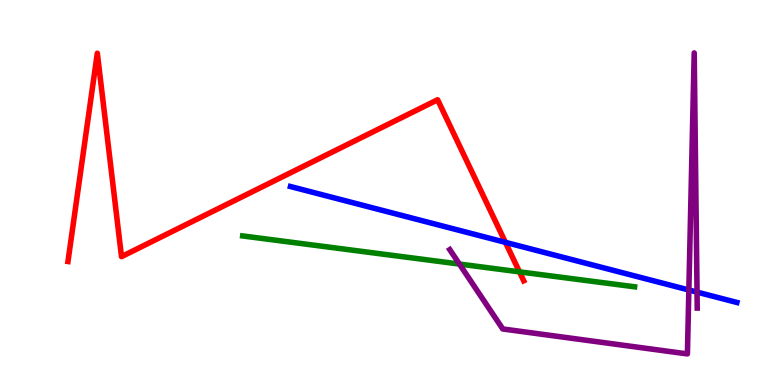[{'lines': ['blue', 'red'], 'intersections': [{'x': 6.52, 'y': 3.71}]}, {'lines': ['green', 'red'], 'intersections': [{'x': 6.7, 'y': 2.94}]}, {'lines': ['purple', 'red'], 'intersections': []}, {'lines': ['blue', 'green'], 'intersections': []}, {'lines': ['blue', 'purple'], 'intersections': [{'x': 8.89, 'y': 2.47}, {'x': 8.99, 'y': 2.41}]}, {'lines': ['green', 'purple'], 'intersections': [{'x': 5.93, 'y': 3.14}]}]